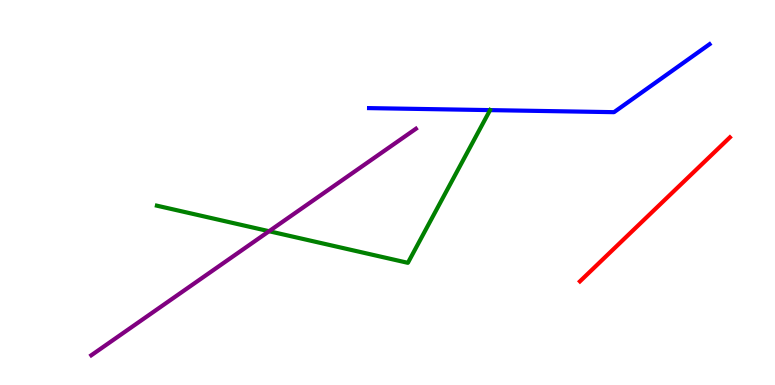[{'lines': ['blue', 'red'], 'intersections': []}, {'lines': ['green', 'red'], 'intersections': []}, {'lines': ['purple', 'red'], 'intersections': []}, {'lines': ['blue', 'green'], 'intersections': [{'x': 6.32, 'y': 7.14}]}, {'lines': ['blue', 'purple'], 'intersections': []}, {'lines': ['green', 'purple'], 'intersections': [{'x': 3.47, 'y': 3.99}]}]